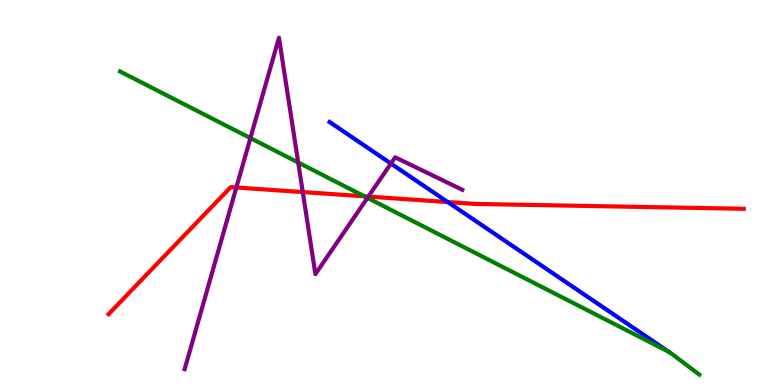[{'lines': ['blue', 'red'], 'intersections': [{'x': 5.78, 'y': 4.75}]}, {'lines': ['green', 'red'], 'intersections': [{'x': 4.7, 'y': 4.9}]}, {'lines': ['purple', 'red'], 'intersections': [{'x': 3.05, 'y': 5.13}, {'x': 3.91, 'y': 5.01}, {'x': 4.75, 'y': 4.89}]}, {'lines': ['blue', 'green'], 'intersections': [{'x': 8.63, 'y': 0.863}]}, {'lines': ['blue', 'purple'], 'intersections': [{'x': 5.04, 'y': 5.75}]}, {'lines': ['green', 'purple'], 'intersections': [{'x': 3.23, 'y': 6.41}, {'x': 3.85, 'y': 5.78}, {'x': 4.74, 'y': 4.86}]}]